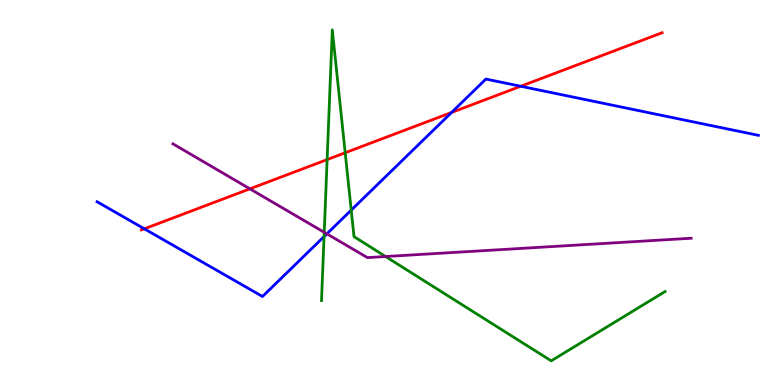[{'lines': ['blue', 'red'], 'intersections': [{'x': 1.86, 'y': 4.06}, {'x': 5.83, 'y': 7.08}, {'x': 6.72, 'y': 7.76}]}, {'lines': ['green', 'red'], 'intersections': [{'x': 4.22, 'y': 5.85}, {'x': 4.45, 'y': 6.03}]}, {'lines': ['purple', 'red'], 'intersections': [{'x': 3.22, 'y': 5.09}]}, {'lines': ['blue', 'green'], 'intersections': [{'x': 4.18, 'y': 3.86}, {'x': 4.53, 'y': 4.54}]}, {'lines': ['blue', 'purple'], 'intersections': [{'x': 4.22, 'y': 3.93}]}, {'lines': ['green', 'purple'], 'intersections': [{'x': 4.18, 'y': 3.97}, {'x': 4.98, 'y': 3.34}]}]